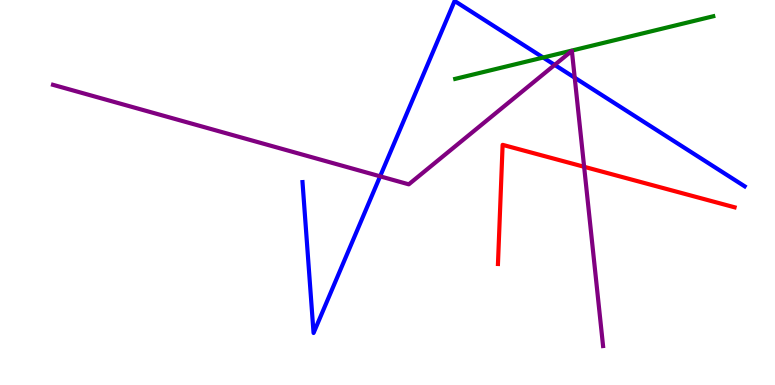[{'lines': ['blue', 'red'], 'intersections': []}, {'lines': ['green', 'red'], 'intersections': []}, {'lines': ['purple', 'red'], 'intersections': [{'x': 7.54, 'y': 5.67}]}, {'lines': ['blue', 'green'], 'intersections': [{'x': 7.01, 'y': 8.51}]}, {'lines': ['blue', 'purple'], 'intersections': [{'x': 4.9, 'y': 5.42}, {'x': 7.16, 'y': 8.31}, {'x': 7.42, 'y': 7.98}]}, {'lines': ['green', 'purple'], 'intersections': []}]